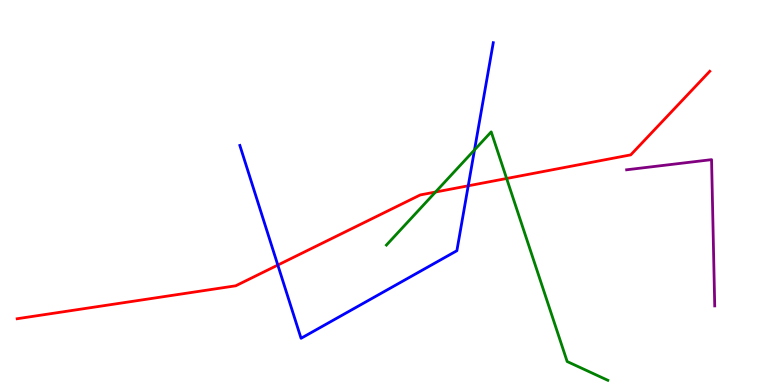[{'lines': ['blue', 'red'], 'intersections': [{'x': 3.58, 'y': 3.12}, {'x': 6.04, 'y': 5.17}]}, {'lines': ['green', 'red'], 'intersections': [{'x': 5.62, 'y': 5.01}, {'x': 6.54, 'y': 5.36}]}, {'lines': ['purple', 'red'], 'intersections': []}, {'lines': ['blue', 'green'], 'intersections': [{'x': 6.12, 'y': 6.11}]}, {'lines': ['blue', 'purple'], 'intersections': []}, {'lines': ['green', 'purple'], 'intersections': []}]